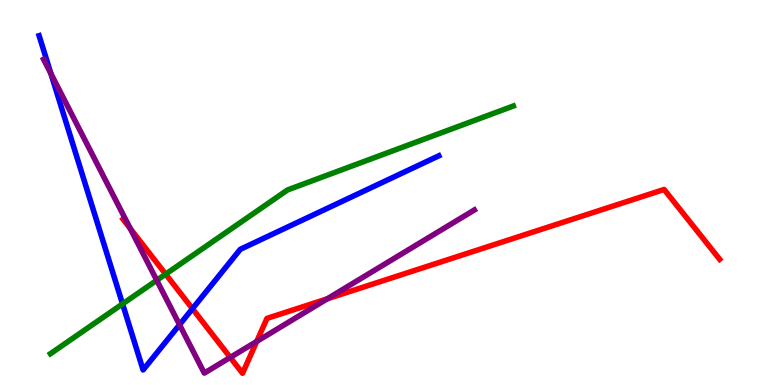[{'lines': ['blue', 'red'], 'intersections': [{'x': 2.48, 'y': 1.98}]}, {'lines': ['green', 'red'], 'intersections': [{'x': 2.14, 'y': 2.88}]}, {'lines': ['purple', 'red'], 'intersections': [{'x': 1.68, 'y': 4.06}, {'x': 2.97, 'y': 0.716}, {'x': 3.31, 'y': 1.13}, {'x': 4.22, 'y': 2.24}]}, {'lines': ['blue', 'green'], 'intersections': [{'x': 1.58, 'y': 2.11}]}, {'lines': ['blue', 'purple'], 'intersections': [{'x': 0.657, 'y': 8.09}, {'x': 2.32, 'y': 1.57}]}, {'lines': ['green', 'purple'], 'intersections': [{'x': 2.02, 'y': 2.72}]}]